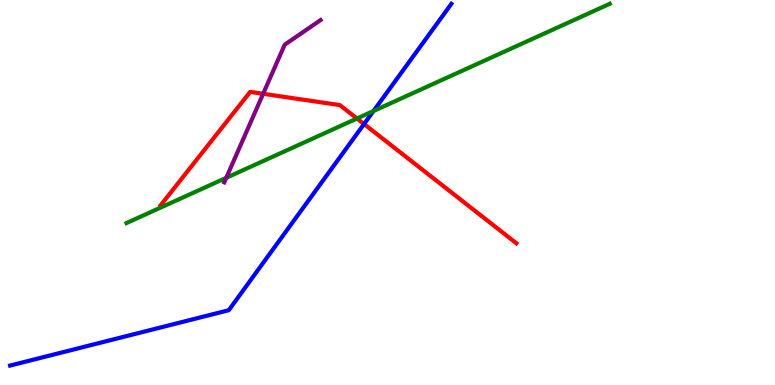[{'lines': ['blue', 'red'], 'intersections': [{'x': 4.7, 'y': 6.78}]}, {'lines': ['green', 'red'], 'intersections': [{'x': 4.61, 'y': 6.92}]}, {'lines': ['purple', 'red'], 'intersections': [{'x': 3.4, 'y': 7.56}]}, {'lines': ['blue', 'green'], 'intersections': [{'x': 4.82, 'y': 7.12}]}, {'lines': ['blue', 'purple'], 'intersections': []}, {'lines': ['green', 'purple'], 'intersections': [{'x': 2.92, 'y': 5.38}]}]